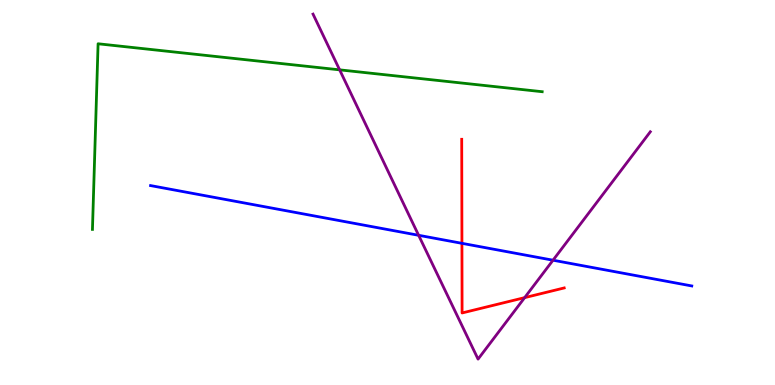[{'lines': ['blue', 'red'], 'intersections': [{'x': 5.96, 'y': 3.68}]}, {'lines': ['green', 'red'], 'intersections': []}, {'lines': ['purple', 'red'], 'intersections': [{'x': 6.77, 'y': 2.27}]}, {'lines': ['blue', 'green'], 'intersections': []}, {'lines': ['blue', 'purple'], 'intersections': [{'x': 5.4, 'y': 3.89}, {'x': 7.14, 'y': 3.24}]}, {'lines': ['green', 'purple'], 'intersections': [{'x': 4.38, 'y': 8.19}]}]